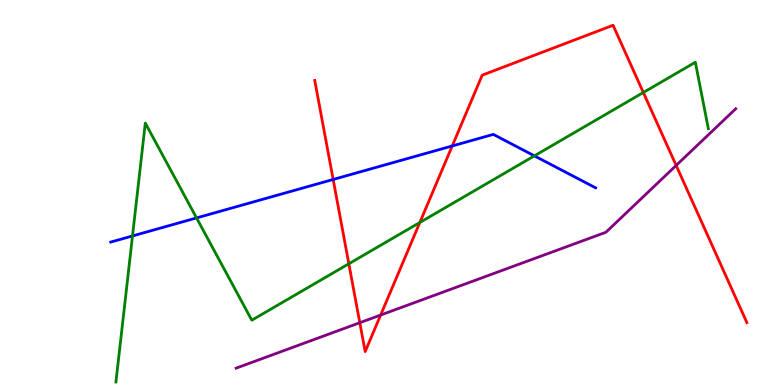[{'lines': ['blue', 'red'], 'intersections': [{'x': 4.3, 'y': 5.34}, {'x': 5.84, 'y': 6.21}]}, {'lines': ['green', 'red'], 'intersections': [{'x': 4.5, 'y': 3.15}, {'x': 5.42, 'y': 4.22}, {'x': 8.3, 'y': 7.6}]}, {'lines': ['purple', 'red'], 'intersections': [{'x': 4.64, 'y': 1.62}, {'x': 4.91, 'y': 1.82}, {'x': 8.72, 'y': 5.7}]}, {'lines': ['blue', 'green'], 'intersections': [{'x': 1.71, 'y': 3.87}, {'x': 2.54, 'y': 4.34}, {'x': 6.9, 'y': 5.95}]}, {'lines': ['blue', 'purple'], 'intersections': []}, {'lines': ['green', 'purple'], 'intersections': []}]